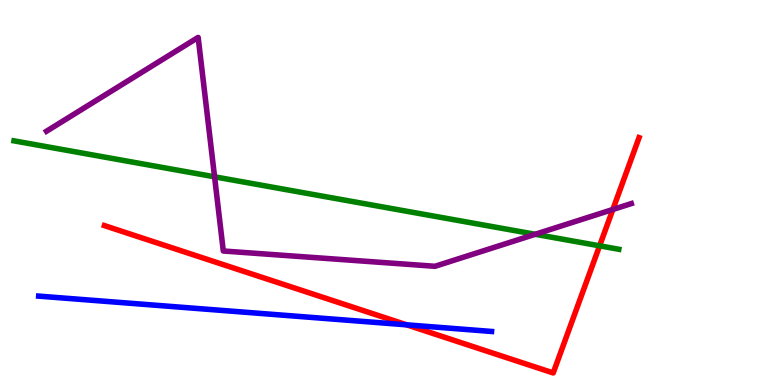[{'lines': ['blue', 'red'], 'intersections': [{'x': 5.25, 'y': 1.56}]}, {'lines': ['green', 'red'], 'intersections': [{'x': 7.74, 'y': 3.61}]}, {'lines': ['purple', 'red'], 'intersections': [{'x': 7.91, 'y': 4.56}]}, {'lines': ['blue', 'green'], 'intersections': []}, {'lines': ['blue', 'purple'], 'intersections': []}, {'lines': ['green', 'purple'], 'intersections': [{'x': 2.77, 'y': 5.41}, {'x': 6.91, 'y': 3.91}]}]